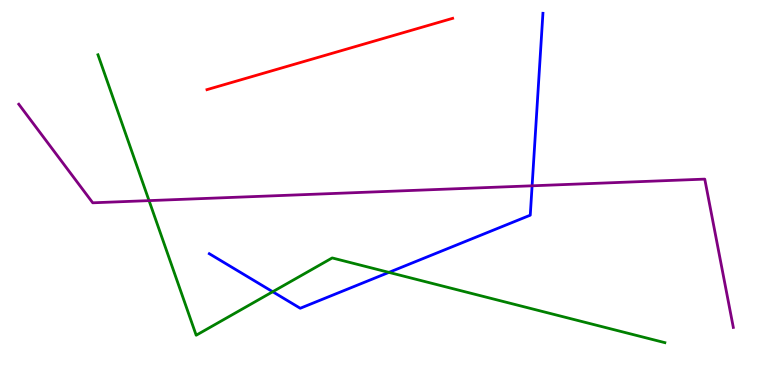[{'lines': ['blue', 'red'], 'intersections': []}, {'lines': ['green', 'red'], 'intersections': []}, {'lines': ['purple', 'red'], 'intersections': []}, {'lines': ['blue', 'green'], 'intersections': [{'x': 3.52, 'y': 2.42}, {'x': 5.02, 'y': 2.93}]}, {'lines': ['blue', 'purple'], 'intersections': [{'x': 6.87, 'y': 5.17}]}, {'lines': ['green', 'purple'], 'intersections': [{'x': 1.92, 'y': 4.79}]}]